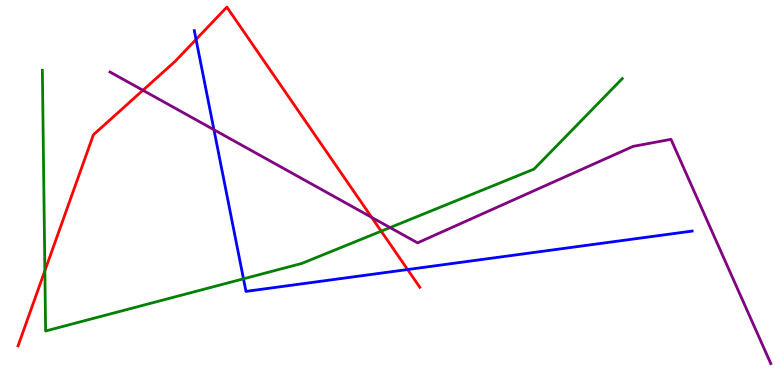[{'lines': ['blue', 'red'], 'intersections': [{'x': 2.53, 'y': 8.98}, {'x': 5.26, 'y': 3.0}]}, {'lines': ['green', 'red'], 'intersections': [{'x': 0.579, 'y': 2.97}, {'x': 4.92, 'y': 4.0}]}, {'lines': ['purple', 'red'], 'intersections': [{'x': 1.84, 'y': 7.65}, {'x': 4.8, 'y': 4.35}]}, {'lines': ['blue', 'green'], 'intersections': [{'x': 3.14, 'y': 2.76}]}, {'lines': ['blue', 'purple'], 'intersections': [{'x': 2.76, 'y': 6.63}]}, {'lines': ['green', 'purple'], 'intersections': [{'x': 5.03, 'y': 4.09}]}]